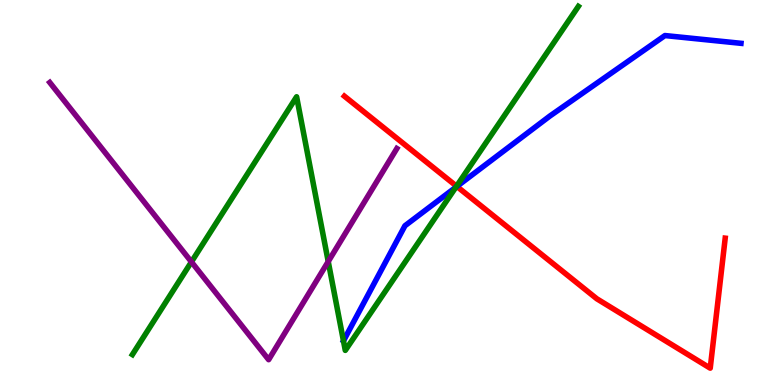[{'lines': ['blue', 'red'], 'intersections': [{'x': 5.9, 'y': 5.16}]}, {'lines': ['green', 'red'], 'intersections': [{'x': 5.89, 'y': 5.16}]}, {'lines': ['purple', 'red'], 'intersections': []}, {'lines': ['blue', 'green'], 'intersections': [{'x': 5.88, 'y': 5.14}]}, {'lines': ['blue', 'purple'], 'intersections': []}, {'lines': ['green', 'purple'], 'intersections': [{'x': 2.47, 'y': 3.2}, {'x': 4.24, 'y': 3.21}]}]